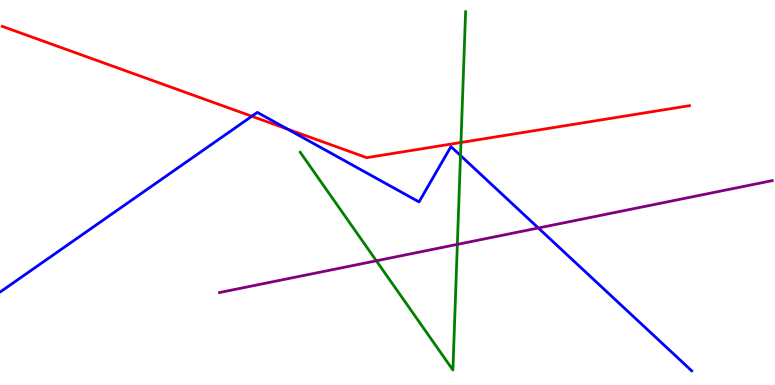[{'lines': ['blue', 'red'], 'intersections': [{'x': 3.25, 'y': 6.98}, {'x': 3.71, 'y': 6.64}]}, {'lines': ['green', 'red'], 'intersections': [{'x': 5.95, 'y': 6.3}]}, {'lines': ['purple', 'red'], 'intersections': []}, {'lines': ['blue', 'green'], 'intersections': [{'x': 5.94, 'y': 5.96}]}, {'lines': ['blue', 'purple'], 'intersections': [{'x': 6.95, 'y': 4.08}]}, {'lines': ['green', 'purple'], 'intersections': [{'x': 4.86, 'y': 3.23}, {'x': 5.9, 'y': 3.65}]}]